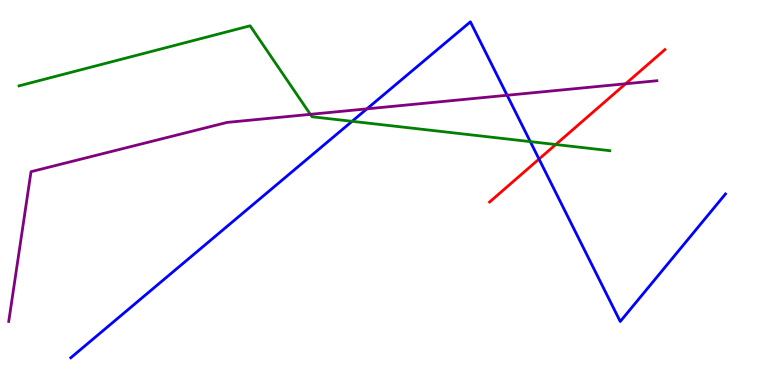[{'lines': ['blue', 'red'], 'intersections': [{'x': 6.96, 'y': 5.87}]}, {'lines': ['green', 'red'], 'intersections': [{'x': 7.17, 'y': 6.25}]}, {'lines': ['purple', 'red'], 'intersections': [{'x': 8.07, 'y': 7.82}]}, {'lines': ['blue', 'green'], 'intersections': [{'x': 4.54, 'y': 6.85}, {'x': 6.84, 'y': 6.32}]}, {'lines': ['blue', 'purple'], 'intersections': [{'x': 4.73, 'y': 7.17}, {'x': 6.54, 'y': 7.53}]}, {'lines': ['green', 'purple'], 'intersections': [{'x': 4.0, 'y': 7.03}]}]